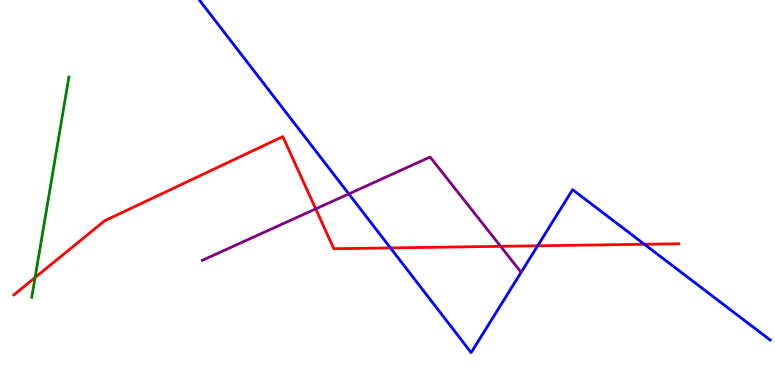[{'lines': ['blue', 'red'], 'intersections': [{'x': 5.04, 'y': 3.56}, {'x': 6.94, 'y': 3.62}, {'x': 8.31, 'y': 3.66}]}, {'lines': ['green', 'red'], 'intersections': [{'x': 0.453, 'y': 2.79}]}, {'lines': ['purple', 'red'], 'intersections': [{'x': 4.07, 'y': 4.57}, {'x': 6.46, 'y': 3.6}]}, {'lines': ['blue', 'green'], 'intersections': []}, {'lines': ['blue', 'purple'], 'intersections': [{'x': 4.5, 'y': 4.96}]}, {'lines': ['green', 'purple'], 'intersections': []}]